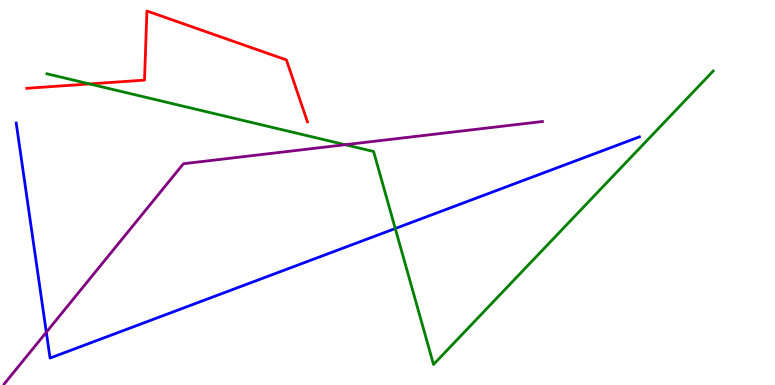[{'lines': ['blue', 'red'], 'intersections': []}, {'lines': ['green', 'red'], 'intersections': [{'x': 1.16, 'y': 7.82}]}, {'lines': ['purple', 'red'], 'intersections': []}, {'lines': ['blue', 'green'], 'intersections': [{'x': 5.1, 'y': 4.06}]}, {'lines': ['blue', 'purple'], 'intersections': [{'x': 0.598, 'y': 1.37}]}, {'lines': ['green', 'purple'], 'intersections': [{'x': 4.45, 'y': 6.24}]}]